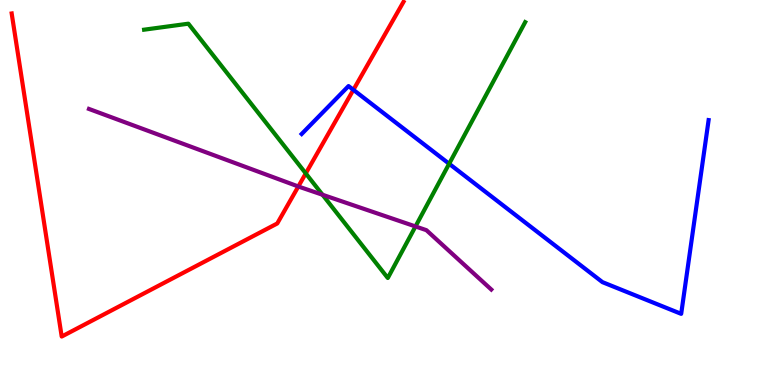[{'lines': ['blue', 'red'], 'intersections': [{'x': 4.56, 'y': 7.67}]}, {'lines': ['green', 'red'], 'intersections': [{'x': 3.95, 'y': 5.5}]}, {'lines': ['purple', 'red'], 'intersections': [{'x': 3.85, 'y': 5.16}]}, {'lines': ['blue', 'green'], 'intersections': [{'x': 5.8, 'y': 5.75}]}, {'lines': ['blue', 'purple'], 'intersections': []}, {'lines': ['green', 'purple'], 'intersections': [{'x': 4.16, 'y': 4.94}, {'x': 5.36, 'y': 4.12}]}]